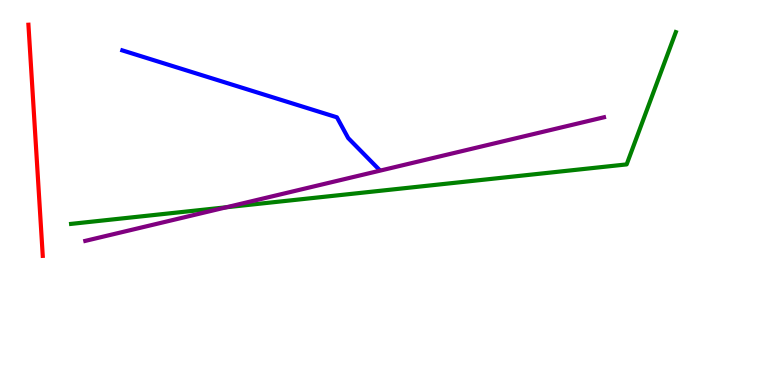[{'lines': ['blue', 'red'], 'intersections': []}, {'lines': ['green', 'red'], 'intersections': []}, {'lines': ['purple', 'red'], 'intersections': []}, {'lines': ['blue', 'green'], 'intersections': []}, {'lines': ['blue', 'purple'], 'intersections': []}, {'lines': ['green', 'purple'], 'intersections': [{'x': 2.92, 'y': 4.62}]}]